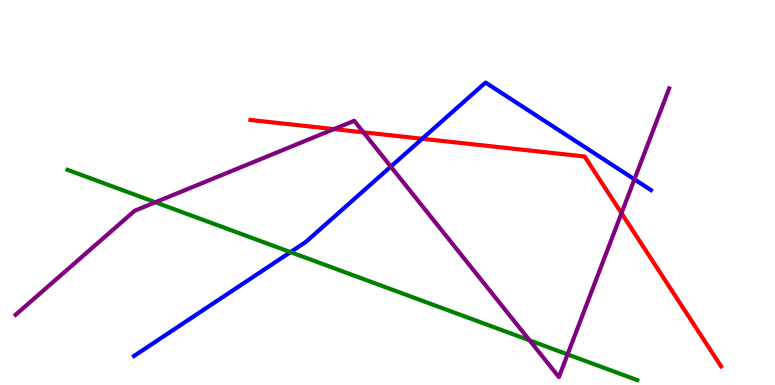[{'lines': ['blue', 'red'], 'intersections': [{'x': 5.45, 'y': 6.4}]}, {'lines': ['green', 'red'], 'intersections': []}, {'lines': ['purple', 'red'], 'intersections': [{'x': 4.31, 'y': 6.65}, {'x': 4.69, 'y': 6.56}, {'x': 8.02, 'y': 4.46}]}, {'lines': ['blue', 'green'], 'intersections': [{'x': 3.75, 'y': 3.45}]}, {'lines': ['blue', 'purple'], 'intersections': [{'x': 5.04, 'y': 5.67}, {'x': 8.19, 'y': 5.34}]}, {'lines': ['green', 'purple'], 'intersections': [{'x': 2.01, 'y': 4.75}, {'x': 6.83, 'y': 1.16}, {'x': 7.32, 'y': 0.795}]}]